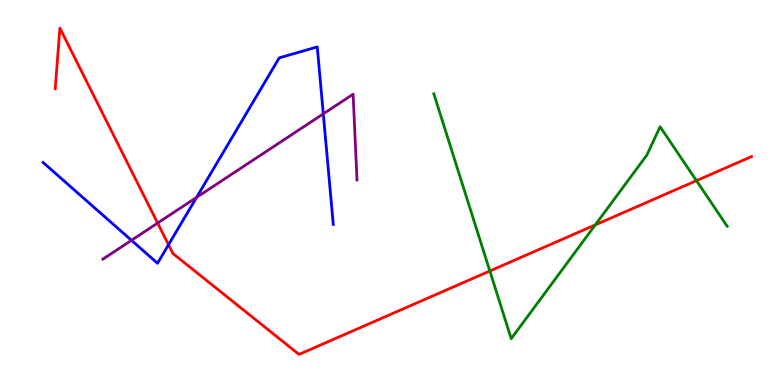[{'lines': ['blue', 'red'], 'intersections': [{'x': 2.17, 'y': 3.64}]}, {'lines': ['green', 'red'], 'intersections': [{'x': 6.32, 'y': 2.96}, {'x': 7.68, 'y': 4.16}, {'x': 8.99, 'y': 5.31}]}, {'lines': ['purple', 'red'], 'intersections': [{'x': 2.03, 'y': 4.21}]}, {'lines': ['blue', 'green'], 'intersections': []}, {'lines': ['blue', 'purple'], 'intersections': [{'x': 1.7, 'y': 3.76}, {'x': 2.54, 'y': 4.87}, {'x': 4.17, 'y': 7.04}]}, {'lines': ['green', 'purple'], 'intersections': []}]